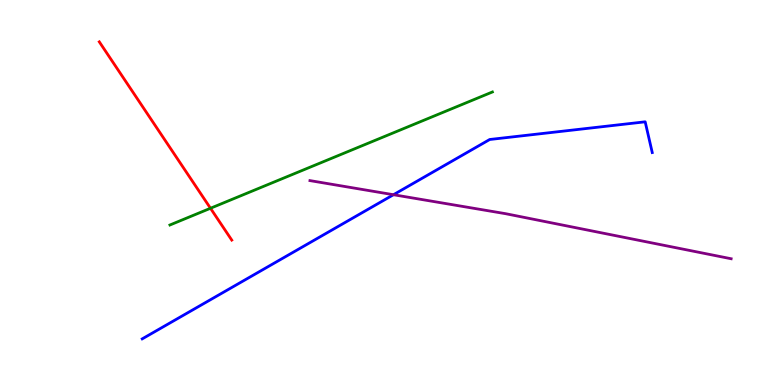[{'lines': ['blue', 'red'], 'intersections': []}, {'lines': ['green', 'red'], 'intersections': [{'x': 2.72, 'y': 4.59}]}, {'lines': ['purple', 'red'], 'intersections': []}, {'lines': ['blue', 'green'], 'intersections': []}, {'lines': ['blue', 'purple'], 'intersections': [{'x': 5.08, 'y': 4.94}]}, {'lines': ['green', 'purple'], 'intersections': []}]